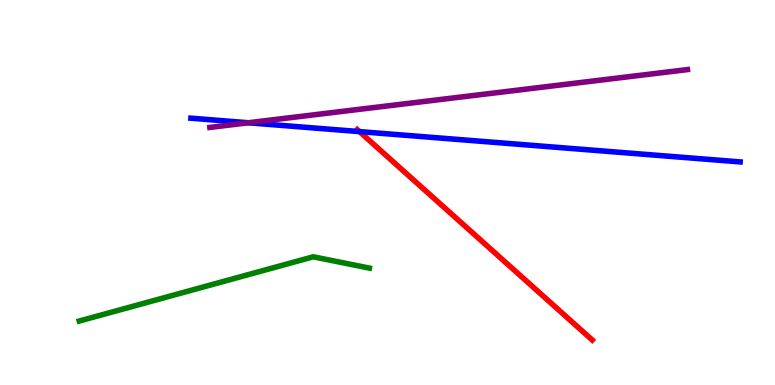[{'lines': ['blue', 'red'], 'intersections': [{'x': 4.64, 'y': 6.58}]}, {'lines': ['green', 'red'], 'intersections': []}, {'lines': ['purple', 'red'], 'intersections': []}, {'lines': ['blue', 'green'], 'intersections': []}, {'lines': ['blue', 'purple'], 'intersections': [{'x': 3.2, 'y': 6.81}]}, {'lines': ['green', 'purple'], 'intersections': []}]